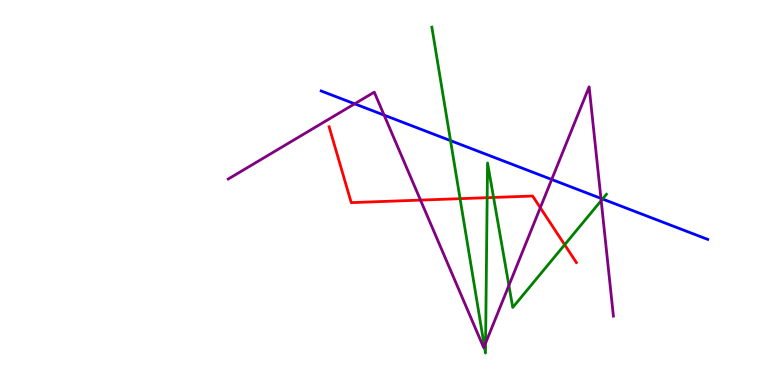[{'lines': ['blue', 'red'], 'intersections': []}, {'lines': ['green', 'red'], 'intersections': [{'x': 5.94, 'y': 4.84}, {'x': 6.29, 'y': 4.87}, {'x': 6.37, 'y': 4.87}, {'x': 7.29, 'y': 3.64}]}, {'lines': ['purple', 'red'], 'intersections': [{'x': 5.43, 'y': 4.8}, {'x': 6.97, 'y': 4.6}]}, {'lines': ['blue', 'green'], 'intersections': [{'x': 5.81, 'y': 6.35}, {'x': 7.77, 'y': 4.83}]}, {'lines': ['blue', 'purple'], 'intersections': [{'x': 4.58, 'y': 7.3}, {'x': 4.96, 'y': 7.01}, {'x': 7.12, 'y': 5.34}, {'x': 7.75, 'y': 4.85}]}, {'lines': ['green', 'purple'], 'intersections': [{'x': 6.25, 'y': 1.01}, {'x': 6.27, 'y': 1.09}, {'x': 6.57, 'y': 2.59}, {'x': 7.76, 'y': 4.79}]}]